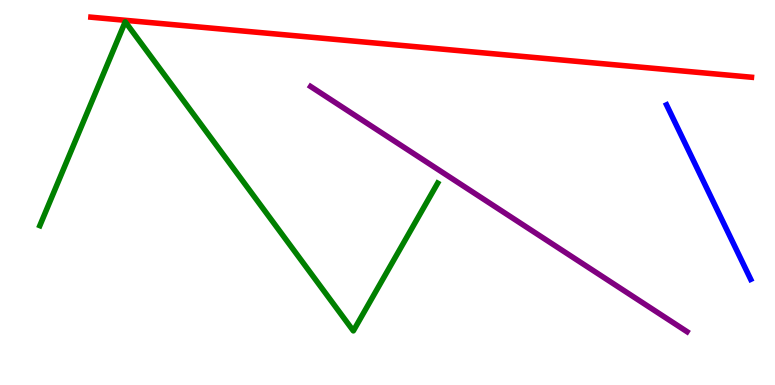[{'lines': ['blue', 'red'], 'intersections': []}, {'lines': ['green', 'red'], 'intersections': []}, {'lines': ['purple', 'red'], 'intersections': []}, {'lines': ['blue', 'green'], 'intersections': []}, {'lines': ['blue', 'purple'], 'intersections': []}, {'lines': ['green', 'purple'], 'intersections': []}]